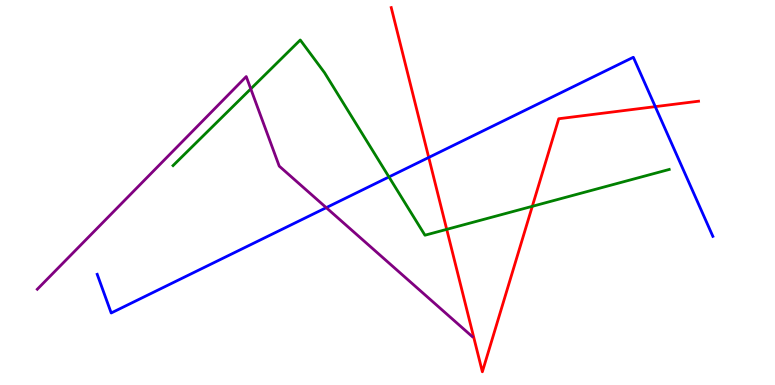[{'lines': ['blue', 'red'], 'intersections': [{'x': 5.53, 'y': 5.91}, {'x': 8.46, 'y': 7.23}]}, {'lines': ['green', 'red'], 'intersections': [{'x': 5.76, 'y': 4.04}, {'x': 6.87, 'y': 4.64}]}, {'lines': ['purple', 'red'], 'intersections': []}, {'lines': ['blue', 'green'], 'intersections': [{'x': 5.02, 'y': 5.4}]}, {'lines': ['blue', 'purple'], 'intersections': [{'x': 4.21, 'y': 4.61}]}, {'lines': ['green', 'purple'], 'intersections': [{'x': 3.24, 'y': 7.69}]}]